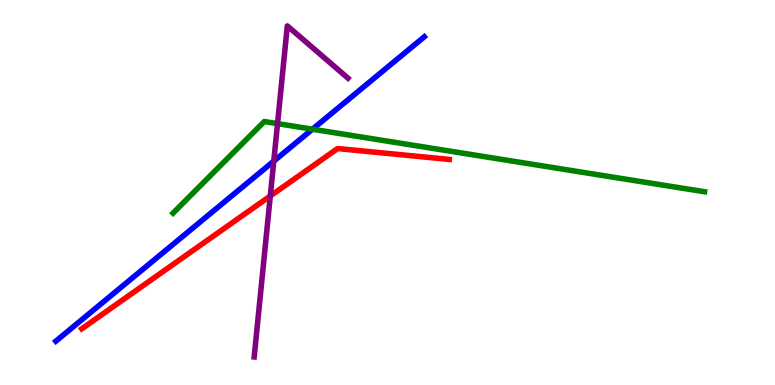[{'lines': ['blue', 'red'], 'intersections': []}, {'lines': ['green', 'red'], 'intersections': []}, {'lines': ['purple', 'red'], 'intersections': [{'x': 3.49, 'y': 4.91}]}, {'lines': ['blue', 'green'], 'intersections': [{'x': 4.03, 'y': 6.64}]}, {'lines': ['blue', 'purple'], 'intersections': [{'x': 3.53, 'y': 5.81}]}, {'lines': ['green', 'purple'], 'intersections': [{'x': 3.58, 'y': 6.79}]}]